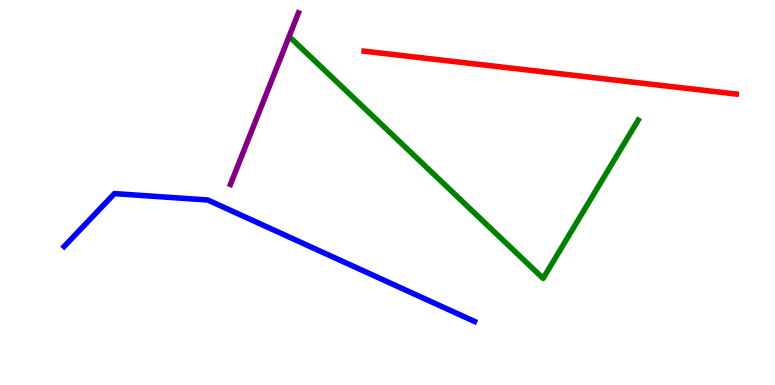[{'lines': ['blue', 'red'], 'intersections': []}, {'lines': ['green', 'red'], 'intersections': []}, {'lines': ['purple', 'red'], 'intersections': []}, {'lines': ['blue', 'green'], 'intersections': []}, {'lines': ['blue', 'purple'], 'intersections': []}, {'lines': ['green', 'purple'], 'intersections': []}]